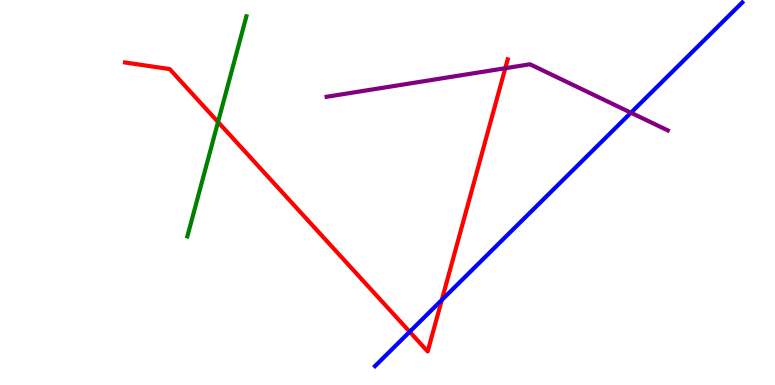[{'lines': ['blue', 'red'], 'intersections': [{'x': 5.29, 'y': 1.38}, {'x': 5.7, 'y': 2.21}]}, {'lines': ['green', 'red'], 'intersections': [{'x': 2.81, 'y': 6.83}]}, {'lines': ['purple', 'red'], 'intersections': [{'x': 6.52, 'y': 8.23}]}, {'lines': ['blue', 'green'], 'intersections': []}, {'lines': ['blue', 'purple'], 'intersections': [{'x': 8.14, 'y': 7.07}]}, {'lines': ['green', 'purple'], 'intersections': []}]